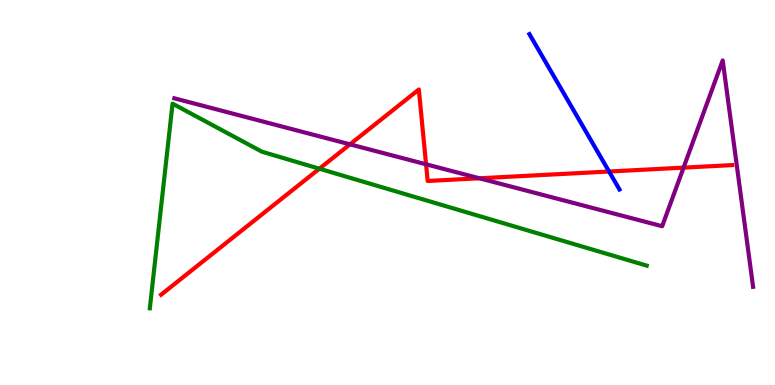[{'lines': ['blue', 'red'], 'intersections': [{'x': 7.86, 'y': 5.54}]}, {'lines': ['green', 'red'], 'intersections': [{'x': 4.12, 'y': 5.62}]}, {'lines': ['purple', 'red'], 'intersections': [{'x': 4.52, 'y': 6.25}, {'x': 5.5, 'y': 5.73}, {'x': 6.19, 'y': 5.37}, {'x': 8.82, 'y': 5.65}]}, {'lines': ['blue', 'green'], 'intersections': []}, {'lines': ['blue', 'purple'], 'intersections': []}, {'lines': ['green', 'purple'], 'intersections': []}]